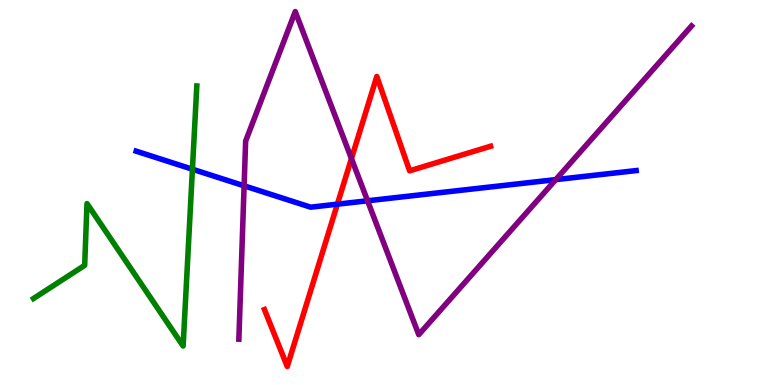[{'lines': ['blue', 'red'], 'intersections': [{'x': 4.35, 'y': 4.7}]}, {'lines': ['green', 'red'], 'intersections': []}, {'lines': ['purple', 'red'], 'intersections': [{'x': 4.53, 'y': 5.88}]}, {'lines': ['blue', 'green'], 'intersections': [{'x': 2.48, 'y': 5.6}]}, {'lines': ['blue', 'purple'], 'intersections': [{'x': 3.15, 'y': 5.17}, {'x': 4.74, 'y': 4.78}, {'x': 7.17, 'y': 5.33}]}, {'lines': ['green', 'purple'], 'intersections': []}]